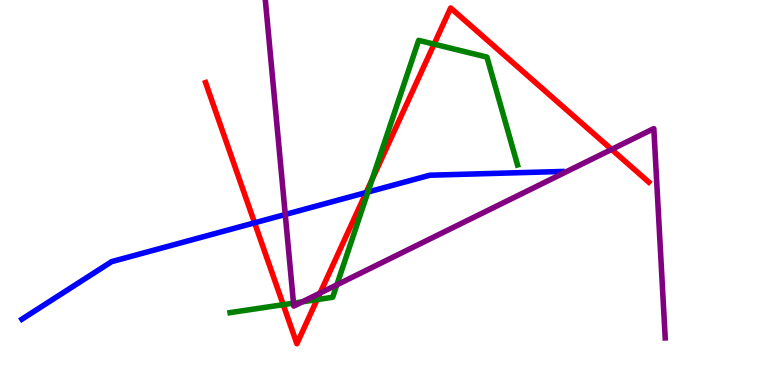[{'lines': ['blue', 'red'], 'intersections': [{'x': 3.29, 'y': 4.21}, {'x': 4.72, 'y': 5.0}]}, {'lines': ['green', 'red'], 'intersections': [{'x': 3.65, 'y': 2.09}, {'x': 4.09, 'y': 2.22}, {'x': 4.8, 'y': 5.34}, {'x': 5.6, 'y': 8.85}]}, {'lines': ['purple', 'red'], 'intersections': [{'x': 4.13, 'y': 2.39}, {'x': 7.89, 'y': 6.12}]}, {'lines': ['blue', 'green'], 'intersections': [{'x': 4.75, 'y': 5.01}]}, {'lines': ['blue', 'purple'], 'intersections': [{'x': 3.68, 'y': 4.43}]}, {'lines': ['green', 'purple'], 'intersections': [{'x': 3.79, 'y': 2.13}, {'x': 3.9, 'y': 2.16}, {'x': 4.35, 'y': 2.6}]}]